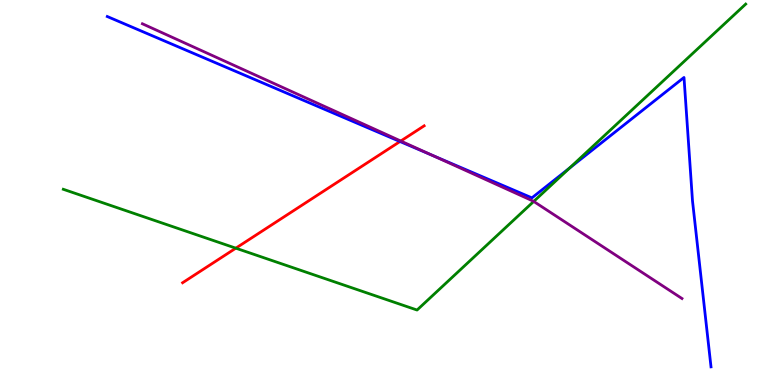[{'lines': ['blue', 'red'], 'intersections': [{'x': 5.16, 'y': 6.32}]}, {'lines': ['green', 'red'], 'intersections': [{'x': 3.04, 'y': 3.55}]}, {'lines': ['purple', 'red'], 'intersections': [{'x': 5.17, 'y': 6.34}]}, {'lines': ['blue', 'green'], 'intersections': [{'x': 7.35, 'y': 5.64}]}, {'lines': ['blue', 'purple'], 'intersections': [{'x': 5.58, 'y': 5.97}]}, {'lines': ['green', 'purple'], 'intersections': [{'x': 6.89, 'y': 4.77}]}]